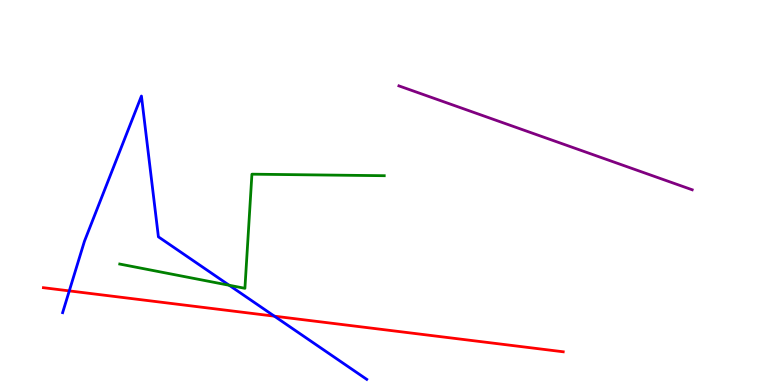[{'lines': ['blue', 'red'], 'intersections': [{'x': 0.894, 'y': 2.44}, {'x': 3.54, 'y': 1.79}]}, {'lines': ['green', 'red'], 'intersections': []}, {'lines': ['purple', 'red'], 'intersections': []}, {'lines': ['blue', 'green'], 'intersections': [{'x': 2.96, 'y': 2.59}]}, {'lines': ['blue', 'purple'], 'intersections': []}, {'lines': ['green', 'purple'], 'intersections': []}]